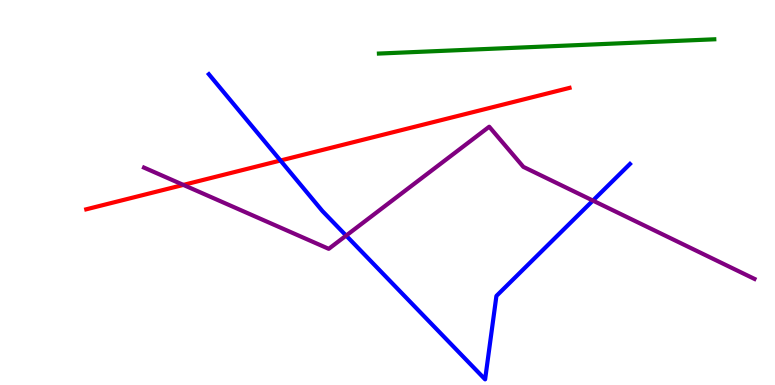[{'lines': ['blue', 'red'], 'intersections': [{'x': 3.62, 'y': 5.83}]}, {'lines': ['green', 'red'], 'intersections': []}, {'lines': ['purple', 'red'], 'intersections': [{'x': 2.37, 'y': 5.2}]}, {'lines': ['blue', 'green'], 'intersections': []}, {'lines': ['blue', 'purple'], 'intersections': [{'x': 4.47, 'y': 3.88}, {'x': 7.65, 'y': 4.79}]}, {'lines': ['green', 'purple'], 'intersections': []}]